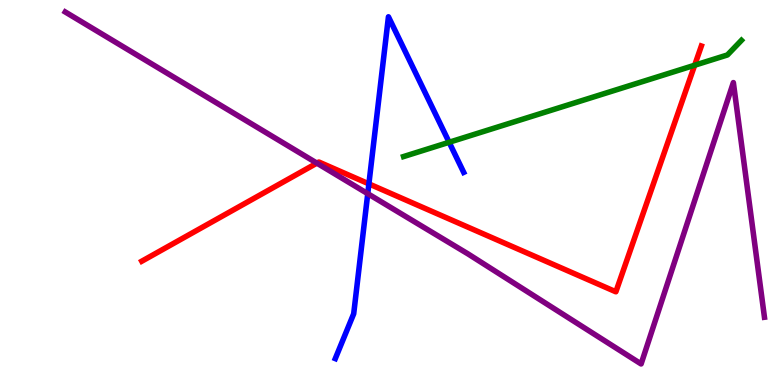[{'lines': ['blue', 'red'], 'intersections': [{'x': 4.76, 'y': 5.22}]}, {'lines': ['green', 'red'], 'intersections': [{'x': 8.96, 'y': 8.31}]}, {'lines': ['purple', 'red'], 'intersections': [{'x': 4.09, 'y': 5.76}]}, {'lines': ['blue', 'green'], 'intersections': [{'x': 5.8, 'y': 6.3}]}, {'lines': ['blue', 'purple'], 'intersections': [{'x': 4.75, 'y': 4.97}]}, {'lines': ['green', 'purple'], 'intersections': []}]